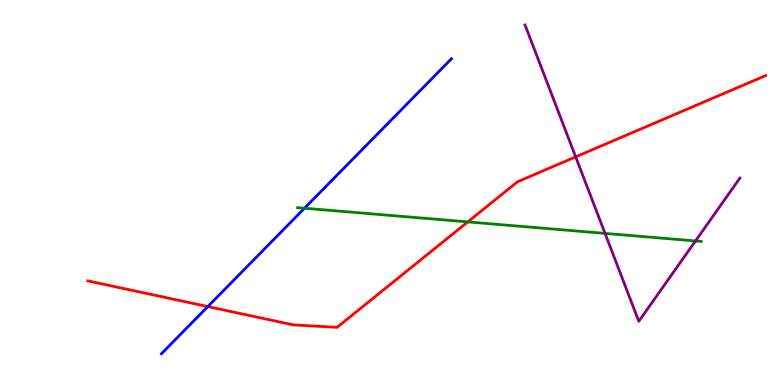[{'lines': ['blue', 'red'], 'intersections': [{'x': 2.68, 'y': 2.04}]}, {'lines': ['green', 'red'], 'intersections': [{'x': 6.04, 'y': 4.24}]}, {'lines': ['purple', 'red'], 'intersections': [{'x': 7.43, 'y': 5.93}]}, {'lines': ['blue', 'green'], 'intersections': [{'x': 3.93, 'y': 4.59}]}, {'lines': ['blue', 'purple'], 'intersections': []}, {'lines': ['green', 'purple'], 'intersections': [{'x': 7.81, 'y': 3.94}, {'x': 8.97, 'y': 3.74}]}]